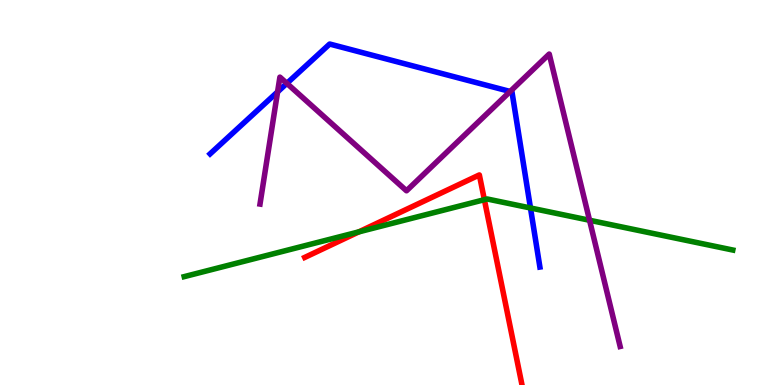[{'lines': ['blue', 'red'], 'intersections': []}, {'lines': ['green', 'red'], 'intersections': [{'x': 4.63, 'y': 3.98}, {'x': 6.25, 'y': 4.81}]}, {'lines': ['purple', 'red'], 'intersections': []}, {'lines': ['blue', 'green'], 'intersections': [{'x': 6.84, 'y': 4.6}]}, {'lines': ['blue', 'purple'], 'intersections': [{'x': 3.58, 'y': 7.61}, {'x': 3.7, 'y': 7.83}, {'x': 6.58, 'y': 7.62}]}, {'lines': ['green', 'purple'], 'intersections': [{'x': 7.61, 'y': 4.28}]}]